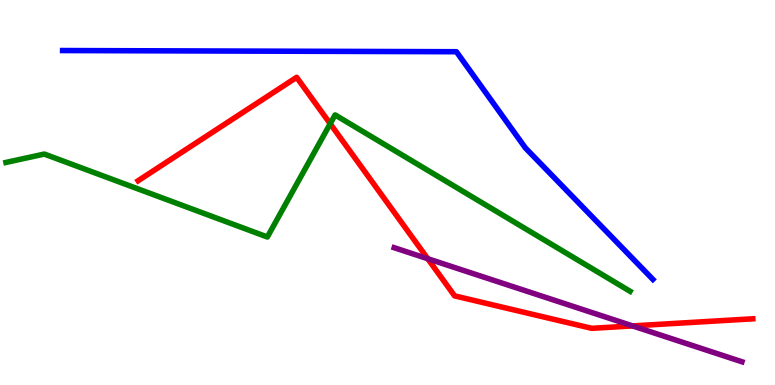[{'lines': ['blue', 'red'], 'intersections': []}, {'lines': ['green', 'red'], 'intersections': [{'x': 4.26, 'y': 6.79}]}, {'lines': ['purple', 'red'], 'intersections': [{'x': 5.52, 'y': 3.28}, {'x': 8.16, 'y': 1.53}]}, {'lines': ['blue', 'green'], 'intersections': []}, {'lines': ['blue', 'purple'], 'intersections': []}, {'lines': ['green', 'purple'], 'intersections': []}]